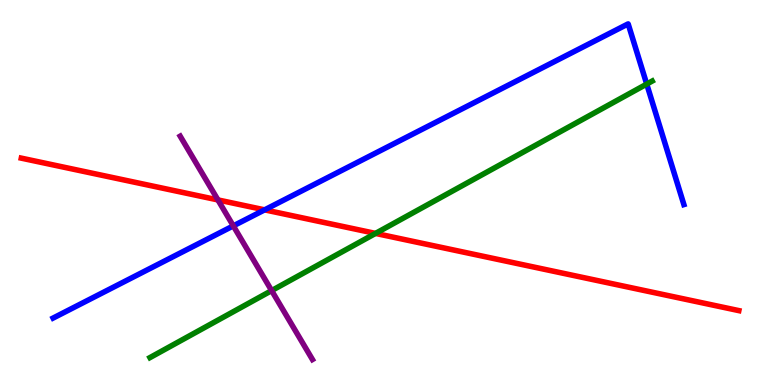[{'lines': ['blue', 'red'], 'intersections': [{'x': 3.41, 'y': 4.55}]}, {'lines': ['green', 'red'], 'intersections': [{'x': 4.85, 'y': 3.94}]}, {'lines': ['purple', 'red'], 'intersections': [{'x': 2.81, 'y': 4.81}]}, {'lines': ['blue', 'green'], 'intersections': [{'x': 8.34, 'y': 7.82}]}, {'lines': ['blue', 'purple'], 'intersections': [{'x': 3.01, 'y': 4.13}]}, {'lines': ['green', 'purple'], 'intersections': [{'x': 3.5, 'y': 2.45}]}]